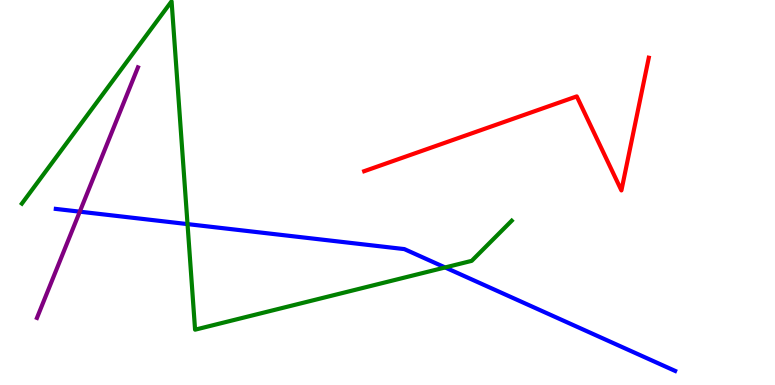[{'lines': ['blue', 'red'], 'intersections': []}, {'lines': ['green', 'red'], 'intersections': []}, {'lines': ['purple', 'red'], 'intersections': []}, {'lines': ['blue', 'green'], 'intersections': [{'x': 2.42, 'y': 4.18}, {'x': 5.74, 'y': 3.05}]}, {'lines': ['blue', 'purple'], 'intersections': [{'x': 1.03, 'y': 4.5}]}, {'lines': ['green', 'purple'], 'intersections': []}]